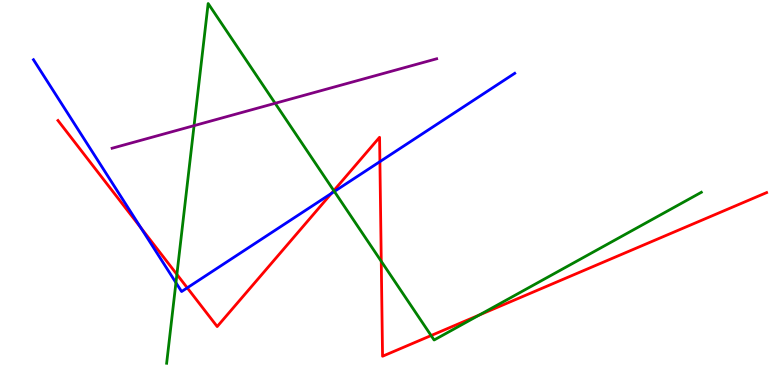[{'lines': ['blue', 'red'], 'intersections': [{'x': 1.82, 'y': 4.08}, {'x': 2.42, 'y': 2.52}, {'x': 4.28, 'y': 4.98}, {'x': 4.9, 'y': 5.8}]}, {'lines': ['green', 'red'], 'intersections': [{'x': 2.28, 'y': 2.87}, {'x': 4.31, 'y': 5.05}, {'x': 4.92, 'y': 3.21}, {'x': 5.56, 'y': 1.28}, {'x': 6.19, 'y': 1.82}]}, {'lines': ['purple', 'red'], 'intersections': []}, {'lines': ['blue', 'green'], 'intersections': [{'x': 2.27, 'y': 2.66}, {'x': 4.31, 'y': 5.03}]}, {'lines': ['blue', 'purple'], 'intersections': []}, {'lines': ['green', 'purple'], 'intersections': [{'x': 2.5, 'y': 6.74}, {'x': 3.55, 'y': 7.32}]}]